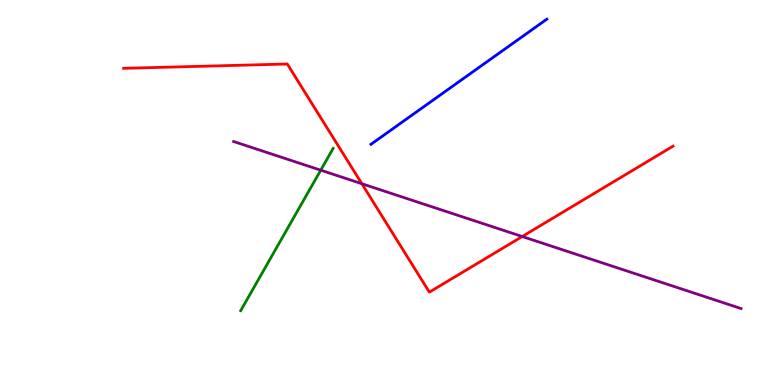[{'lines': ['blue', 'red'], 'intersections': []}, {'lines': ['green', 'red'], 'intersections': []}, {'lines': ['purple', 'red'], 'intersections': [{'x': 4.67, 'y': 5.23}, {'x': 6.74, 'y': 3.86}]}, {'lines': ['blue', 'green'], 'intersections': []}, {'lines': ['blue', 'purple'], 'intersections': []}, {'lines': ['green', 'purple'], 'intersections': [{'x': 4.14, 'y': 5.58}]}]